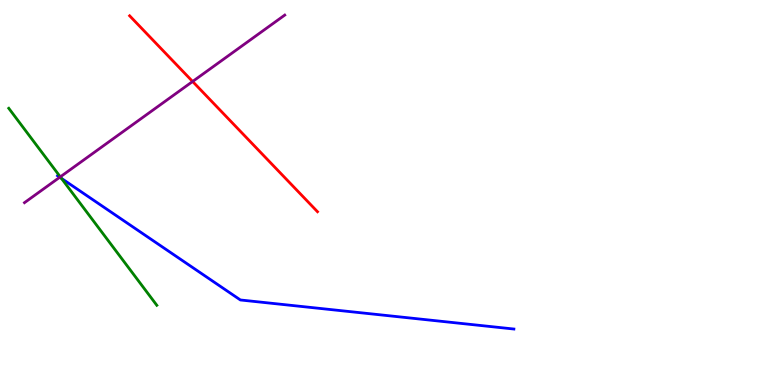[{'lines': ['blue', 'red'], 'intersections': []}, {'lines': ['green', 'red'], 'intersections': []}, {'lines': ['purple', 'red'], 'intersections': [{'x': 2.49, 'y': 7.88}]}, {'lines': ['blue', 'green'], 'intersections': [{'x': 0.793, 'y': 5.37}]}, {'lines': ['blue', 'purple'], 'intersections': [{'x': 0.771, 'y': 5.4}]}, {'lines': ['green', 'purple'], 'intersections': [{'x': 0.778, 'y': 5.41}]}]